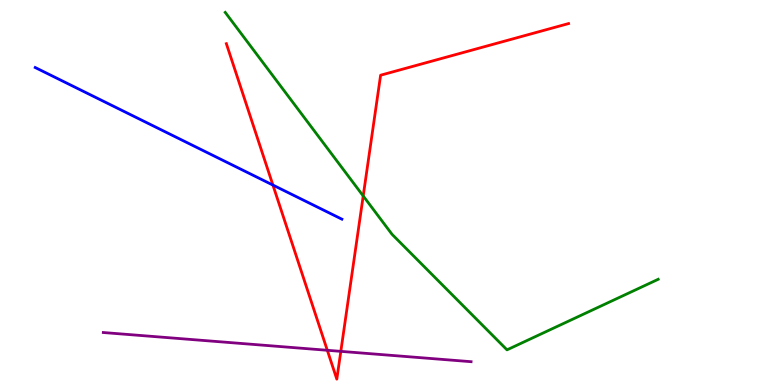[{'lines': ['blue', 'red'], 'intersections': [{'x': 3.52, 'y': 5.19}]}, {'lines': ['green', 'red'], 'intersections': [{'x': 4.69, 'y': 4.91}]}, {'lines': ['purple', 'red'], 'intersections': [{'x': 4.22, 'y': 0.902}, {'x': 4.4, 'y': 0.874}]}, {'lines': ['blue', 'green'], 'intersections': []}, {'lines': ['blue', 'purple'], 'intersections': []}, {'lines': ['green', 'purple'], 'intersections': []}]